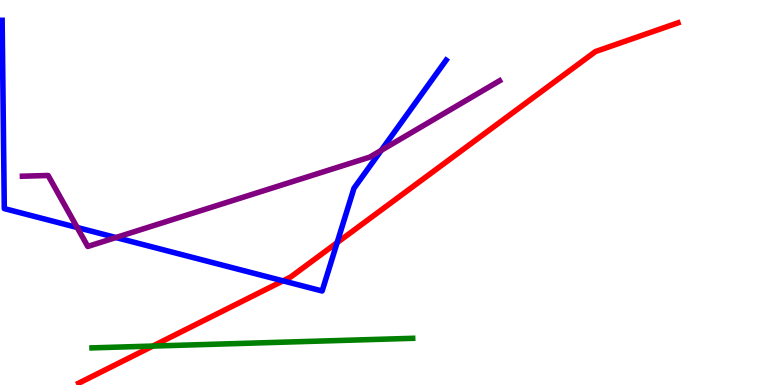[{'lines': ['blue', 'red'], 'intersections': [{'x': 3.65, 'y': 2.71}, {'x': 4.35, 'y': 3.7}]}, {'lines': ['green', 'red'], 'intersections': [{'x': 1.97, 'y': 1.01}]}, {'lines': ['purple', 'red'], 'intersections': []}, {'lines': ['blue', 'green'], 'intersections': []}, {'lines': ['blue', 'purple'], 'intersections': [{'x': 0.996, 'y': 4.09}, {'x': 1.5, 'y': 3.83}, {'x': 4.92, 'y': 6.09}]}, {'lines': ['green', 'purple'], 'intersections': []}]